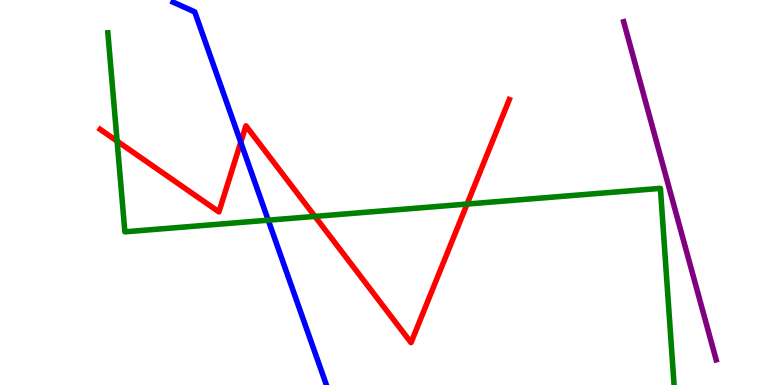[{'lines': ['blue', 'red'], 'intersections': [{'x': 3.11, 'y': 6.3}]}, {'lines': ['green', 'red'], 'intersections': [{'x': 1.51, 'y': 6.33}, {'x': 4.06, 'y': 4.38}, {'x': 6.03, 'y': 4.7}]}, {'lines': ['purple', 'red'], 'intersections': []}, {'lines': ['blue', 'green'], 'intersections': [{'x': 3.46, 'y': 4.28}]}, {'lines': ['blue', 'purple'], 'intersections': []}, {'lines': ['green', 'purple'], 'intersections': []}]